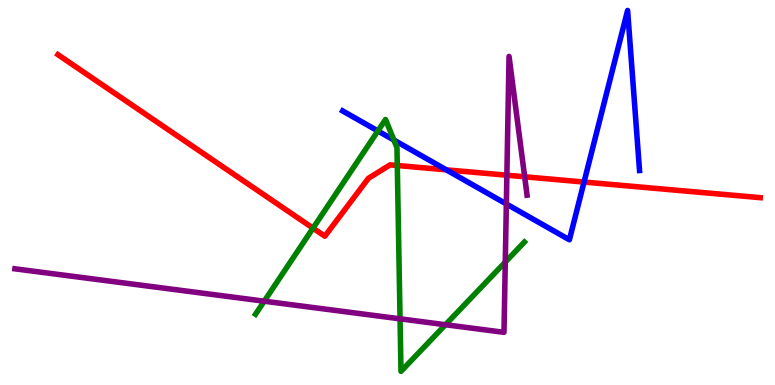[{'lines': ['blue', 'red'], 'intersections': [{'x': 5.76, 'y': 5.59}, {'x': 7.54, 'y': 5.27}]}, {'lines': ['green', 'red'], 'intersections': [{'x': 4.04, 'y': 4.07}, {'x': 5.13, 'y': 5.7}]}, {'lines': ['purple', 'red'], 'intersections': [{'x': 6.54, 'y': 5.45}, {'x': 6.77, 'y': 5.41}]}, {'lines': ['blue', 'green'], 'intersections': [{'x': 4.88, 'y': 6.6}, {'x': 5.08, 'y': 6.36}]}, {'lines': ['blue', 'purple'], 'intersections': [{'x': 6.53, 'y': 4.7}]}, {'lines': ['green', 'purple'], 'intersections': [{'x': 3.41, 'y': 2.18}, {'x': 5.16, 'y': 1.72}, {'x': 5.75, 'y': 1.57}, {'x': 6.52, 'y': 3.19}]}]